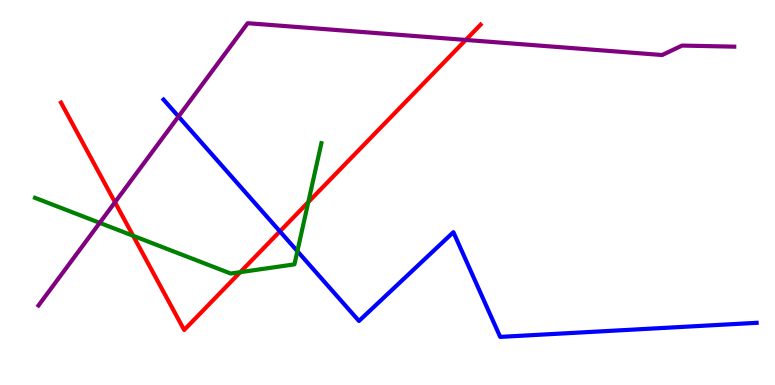[{'lines': ['blue', 'red'], 'intersections': [{'x': 3.61, 'y': 3.99}]}, {'lines': ['green', 'red'], 'intersections': [{'x': 1.72, 'y': 3.88}, {'x': 3.1, 'y': 2.93}, {'x': 3.98, 'y': 4.75}]}, {'lines': ['purple', 'red'], 'intersections': [{'x': 1.48, 'y': 4.75}, {'x': 6.01, 'y': 8.96}]}, {'lines': ['blue', 'green'], 'intersections': [{'x': 3.84, 'y': 3.48}]}, {'lines': ['blue', 'purple'], 'intersections': [{'x': 2.3, 'y': 6.97}]}, {'lines': ['green', 'purple'], 'intersections': [{'x': 1.29, 'y': 4.21}]}]